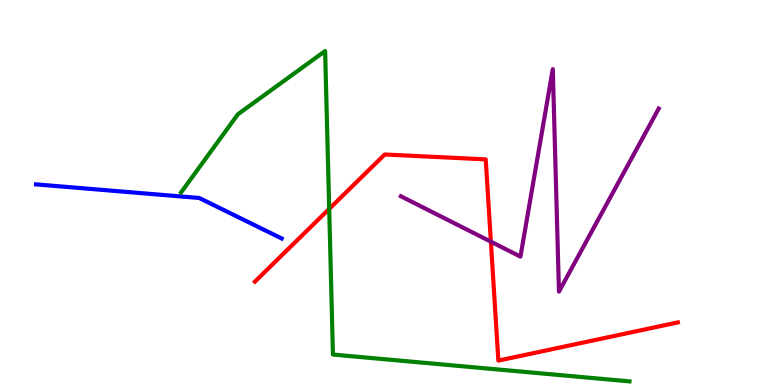[{'lines': ['blue', 'red'], 'intersections': []}, {'lines': ['green', 'red'], 'intersections': [{'x': 4.25, 'y': 4.57}]}, {'lines': ['purple', 'red'], 'intersections': [{'x': 6.33, 'y': 3.72}]}, {'lines': ['blue', 'green'], 'intersections': []}, {'lines': ['blue', 'purple'], 'intersections': []}, {'lines': ['green', 'purple'], 'intersections': []}]